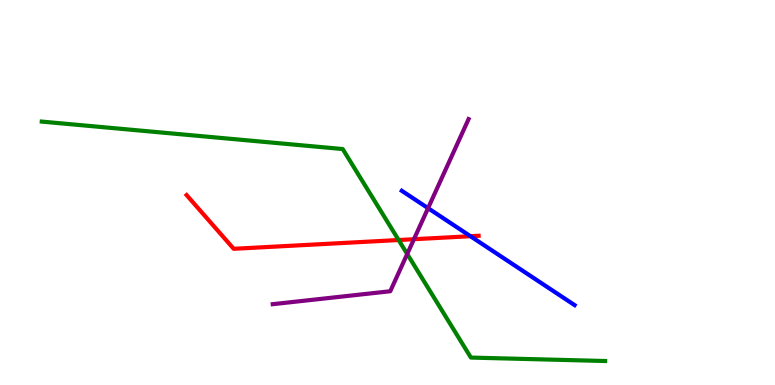[{'lines': ['blue', 'red'], 'intersections': [{'x': 6.07, 'y': 3.86}]}, {'lines': ['green', 'red'], 'intersections': [{'x': 5.14, 'y': 3.77}]}, {'lines': ['purple', 'red'], 'intersections': [{'x': 5.34, 'y': 3.79}]}, {'lines': ['blue', 'green'], 'intersections': []}, {'lines': ['blue', 'purple'], 'intersections': [{'x': 5.52, 'y': 4.59}]}, {'lines': ['green', 'purple'], 'intersections': [{'x': 5.25, 'y': 3.4}]}]